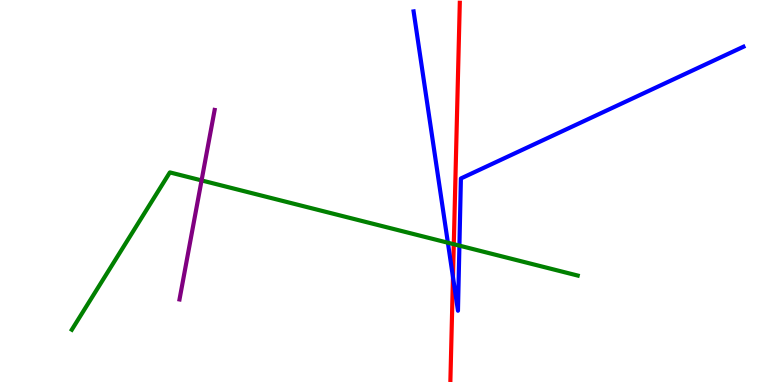[{'lines': ['blue', 'red'], 'intersections': [{'x': 5.84, 'y': 2.8}]}, {'lines': ['green', 'red'], 'intersections': [{'x': 5.86, 'y': 3.66}]}, {'lines': ['purple', 'red'], 'intersections': []}, {'lines': ['blue', 'green'], 'intersections': [{'x': 5.78, 'y': 3.7}, {'x': 5.93, 'y': 3.62}]}, {'lines': ['blue', 'purple'], 'intersections': []}, {'lines': ['green', 'purple'], 'intersections': [{'x': 2.6, 'y': 5.31}]}]